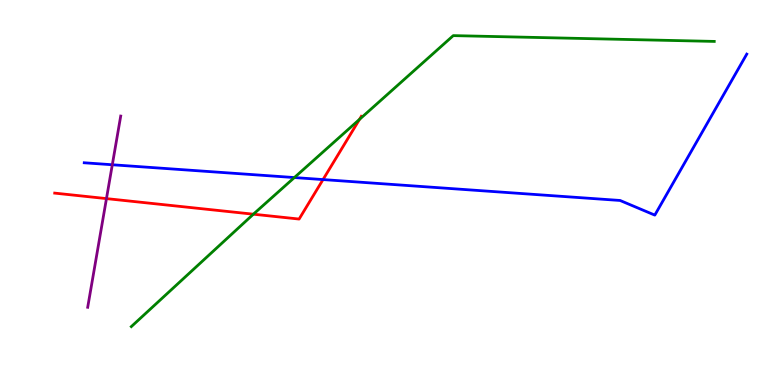[{'lines': ['blue', 'red'], 'intersections': [{'x': 4.17, 'y': 5.34}]}, {'lines': ['green', 'red'], 'intersections': [{'x': 3.27, 'y': 4.44}, {'x': 4.64, 'y': 6.9}]}, {'lines': ['purple', 'red'], 'intersections': [{'x': 1.37, 'y': 4.84}]}, {'lines': ['blue', 'green'], 'intersections': [{'x': 3.8, 'y': 5.39}]}, {'lines': ['blue', 'purple'], 'intersections': [{'x': 1.45, 'y': 5.72}]}, {'lines': ['green', 'purple'], 'intersections': []}]